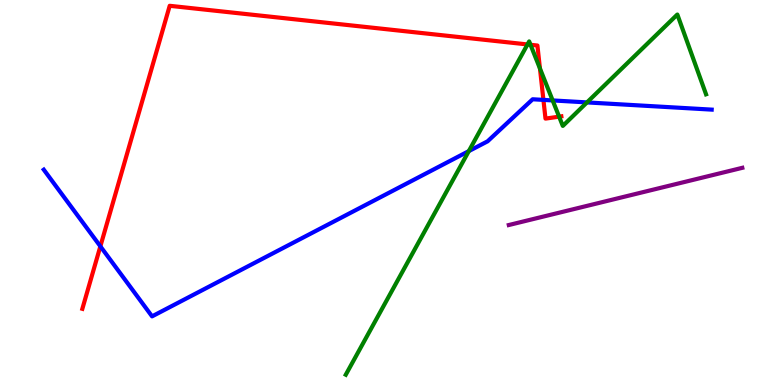[{'lines': ['blue', 'red'], 'intersections': [{'x': 1.3, 'y': 3.6}, {'x': 7.01, 'y': 7.41}]}, {'lines': ['green', 'red'], 'intersections': [{'x': 6.81, 'y': 8.85}, {'x': 6.85, 'y': 8.84}, {'x': 6.97, 'y': 8.22}, {'x': 7.21, 'y': 6.97}]}, {'lines': ['purple', 'red'], 'intersections': []}, {'lines': ['blue', 'green'], 'intersections': [{'x': 6.05, 'y': 6.07}, {'x': 7.13, 'y': 7.39}, {'x': 7.57, 'y': 7.34}]}, {'lines': ['blue', 'purple'], 'intersections': []}, {'lines': ['green', 'purple'], 'intersections': []}]